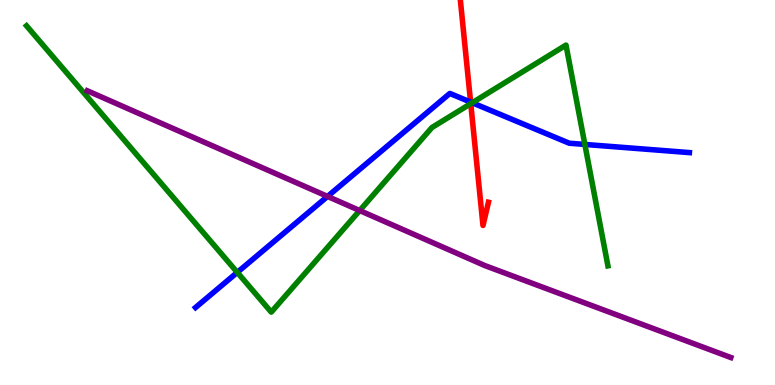[{'lines': ['blue', 'red'], 'intersections': [{'x': 6.07, 'y': 7.35}]}, {'lines': ['green', 'red'], 'intersections': [{'x': 6.07, 'y': 7.31}]}, {'lines': ['purple', 'red'], 'intersections': []}, {'lines': ['blue', 'green'], 'intersections': [{'x': 3.06, 'y': 2.93}, {'x': 6.09, 'y': 7.33}, {'x': 7.55, 'y': 6.25}]}, {'lines': ['blue', 'purple'], 'intersections': [{'x': 4.23, 'y': 4.9}]}, {'lines': ['green', 'purple'], 'intersections': [{'x': 4.64, 'y': 4.53}]}]